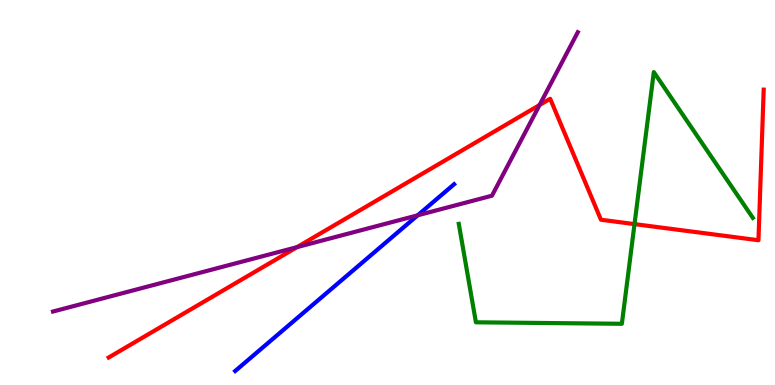[{'lines': ['blue', 'red'], 'intersections': []}, {'lines': ['green', 'red'], 'intersections': [{'x': 8.19, 'y': 4.18}]}, {'lines': ['purple', 'red'], 'intersections': [{'x': 3.83, 'y': 3.58}, {'x': 6.96, 'y': 7.27}]}, {'lines': ['blue', 'green'], 'intersections': []}, {'lines': ['blue', 'purple'], 'intersections': [{'x': 5.39, 'y': 4.41}]}, {'lines': ['green', 'purple'], 'intersections': []}]